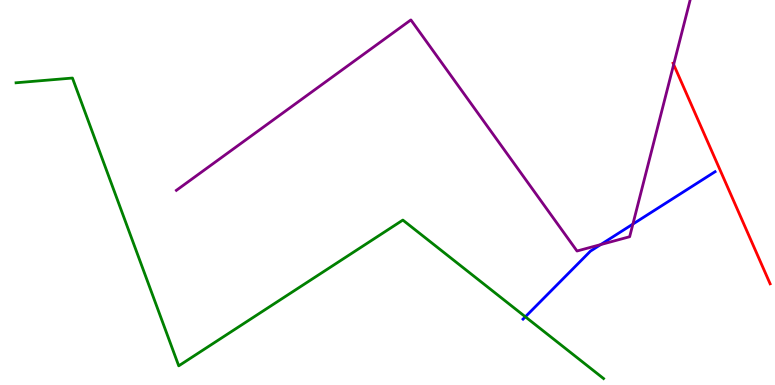[{'lines': ['blue', 'red'], 'intersections': []}, {'lines': ['green', 'red'], 'intersections': []}, {'lines': ['purple', 'red'], 'intersections': [{'x': 8.69, 'y': 8.32}]}, {'lines': ['blue', 'green'], 'intersections': [{'x': 6.78, 'y': 1.77}]}, {'lines': ['blue', 'purple'], 'intersections': [{'x': 7.75, 'y': 3.65}, {'x': 8.17, 'y': 4.18}]}, {'lines': ['green', 'purple'], 'intersections': []}]